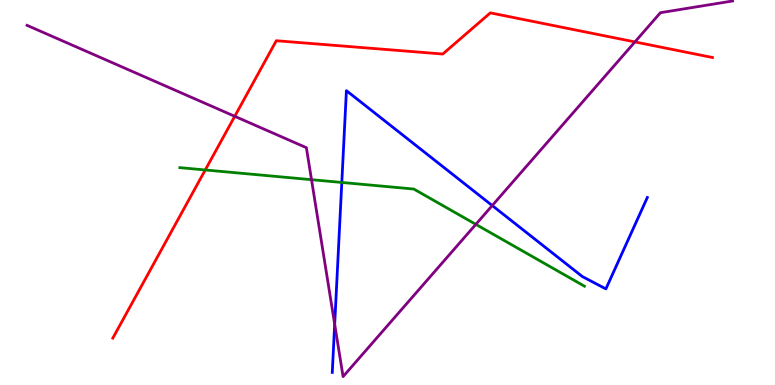[{'lines': ['blue', 'red'], 'intersections': []}, {'lines': ['green', 'red'], 'intersections': [{'x': 2.65, 'y': 5.59}]}, {'lines': ['purple', 'red'], 'intersections': [{'x': 3.03, 'y': 6.98}, {'x': 8.19, 'y': 8.91}]}, {'lines': ['blue', 'green'], 'intersections': [{'x': 4.41, 'y': 5.26}]}, {'lines': ['blue', 'purple'], 'intersections': [{'x': 4.32, 'y': 1.58}, {'x': 6.35, 'y': 4.66}]}, {'lines': ['green', 'purple'], 'intersections': [{'x': 4.02, 'y': 5.33}, {'x': 6.14, 'y': 4.17}]}]